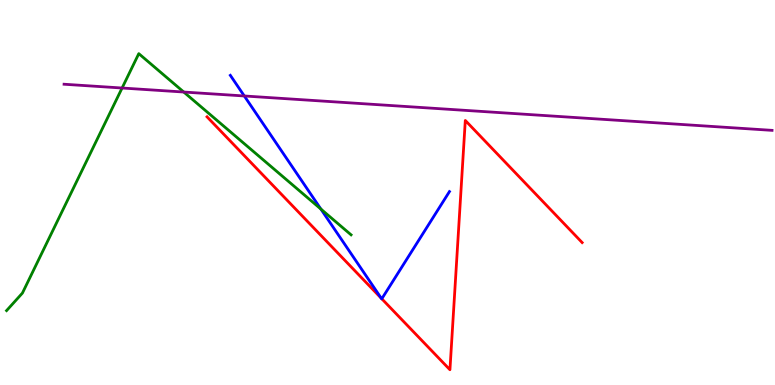[{'lines': ['blue', 'red'], 'intersections': [{'x': 4.92, 'y': 2.25}, {'x': 4.93, 'y': 2.24}]}, {'lines': ['green', 'red'], 'intersections': []}, {'lines': ['purple', 'red'], 'intersections': []}, {'lines': ['blue', 'green'], 'intersections': [{'x': 4.14, 'y': 4.57}]}, {'lines': ['blue', 'purple'], 'intersections': [{'x': 3.15, 'y': 7.51}]}, {'lines': ['green', 'purple'], 'intersections': [{'x': 1.58, 'y': 7.71}, {'x': 2.37, 'y': 7.61}]}]